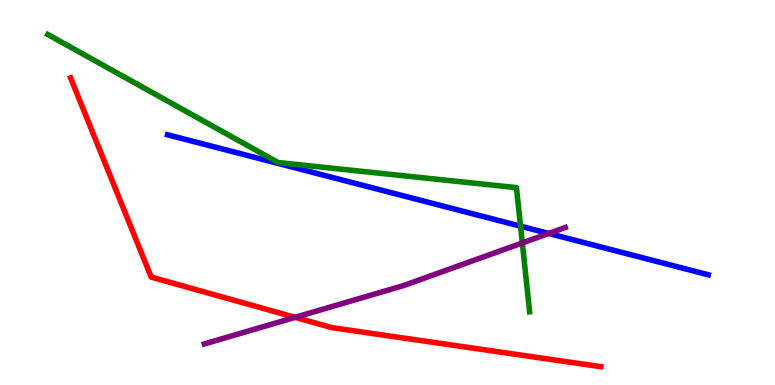[{'lines': ['blue', 'red'], 'intersections': []}, {'lines': ['green', 'red'], 'intersections': []}, {'lines': ['purple', 'red'], 'intersections': [{'x': 3.81, 'y': 1.76}]}, {'lines': ['blue', 'green'], 'intersections': [{'x': 6.72, 'y': 4.13}]}, {'lines': ['blue', 'purple'], 'intersections': [{'x': 7.08, 'y': 3.94}]}, {'lines': ['green', 'purple'], 'intersections': [{'x': 6.74, 'y': 3.69}]}]